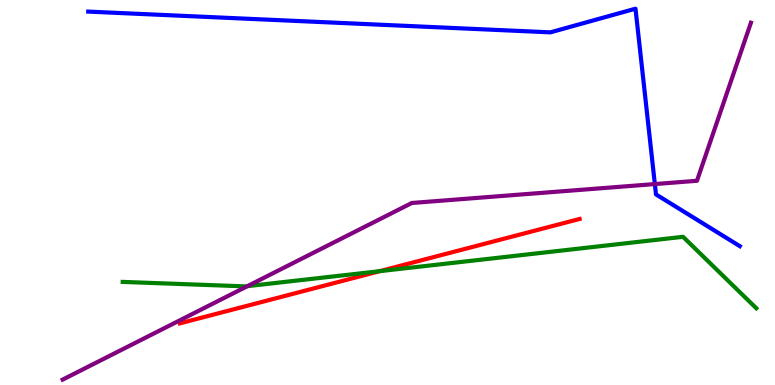[{'lines': ['blue', 'red'], 'intersections': []}, {'lines': ['green', 'red'], 'intersections': [{'x': 4.9, 'y': 2.96}]}, {'lines': ['purple', 'red'], 'intersections': []}, {'lines': ['blue', 'green'], 'intersections': []}, {'lines': ['blue', 'purple'], 'intersections': [{'x': 8.45, 'y': 5.22}]}, {'lines': ['green', 'purple'], 'intersections': [{'x': 3.19, 'y': 2.57}]}]